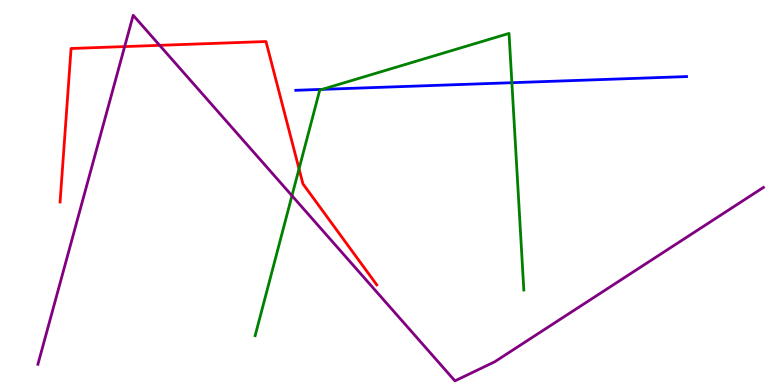[{'lines': ['blue', 'red'], 'intersections': []}, {'lines': ['green', 'red'], 'intersections': [{'x': 3.86, 'y': 5.61}]}, {'lines': ['purple', 'red'], 'intersections': [{'x': 1.61, 'y': 8.79}, {'x': 2.06, 'y': 8.82}]}, {'lines': ['blue', 'green'], 'intersections': [{'x': 4.16, 'y': 7.68}, {'x': 6.6, 'y': 7.85}]}, {'lines': ['blue', 'purple'], 'intersections': []}, {'lines': ['green', 'purple'], 'intersections': [{'x': 3.77, 'y': 4.92}]}]